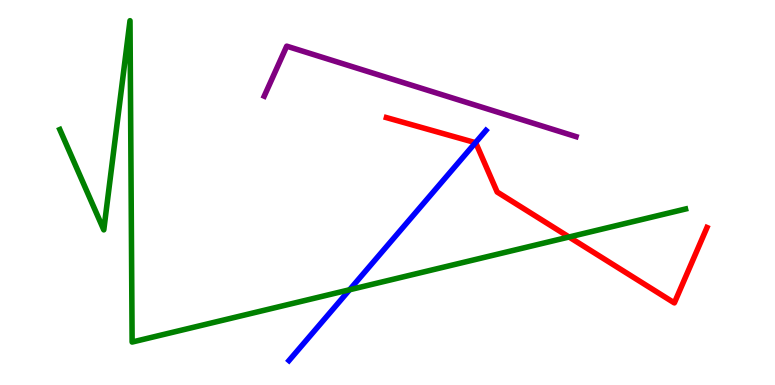[{'lines': ['blue', 'red'], 'intersections': [{'x': 6.14, 'y': 6.29}]}, {'lines': ['green', 'red'], 'intersections': [{'x': 7.34, 'y': 3.84}]}, {'lines': ['purple', 'red'], 'intersections': []}, {'lines': ['blue', 'green'], 'intersections': [{'x': 4.51, 'y': 2.47}]}, {'lines': ['blue', 'purple'], 'intersections': []}, {'lines': ['green', 'purple'], 'intersections': []}]